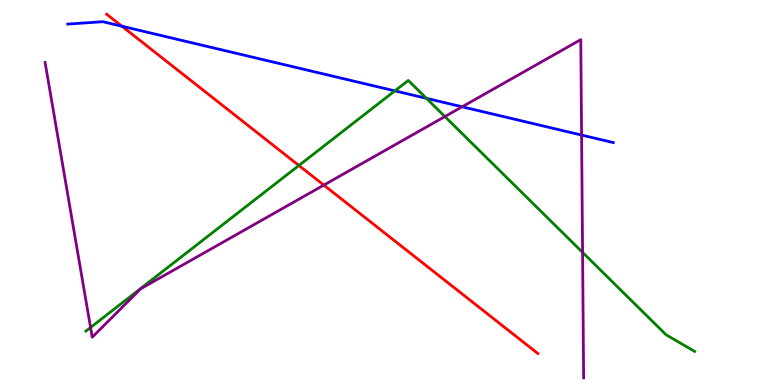[{'lines': ['blue', 'red'], 'intersections': [{'x': 1.57, 'y': 9.32}]}, {'lines': ['green', 'red'], 'intersections': [{'x': 3.86, 'y': 5.7}]}, {'lines': ['purple', 'red'], 'intersections': [{'x': 4.18, 'y': 5.19}]}, {'lines': ['blue', 'green'], 'intersections': [{'x': 5.09, 'y': 7.64}, {'x': 5.5, 'y': 7.45}]}, {'lines': ['blue', 'purple'], 'intersections': [{'x': 5.96, 'y': 7.23}, {'x': 7.5, 'y': 6.49}]}, {'lines': ['green', 'purple'], 'intersections': [{'x': 1.17, 'y': 1.49}, {'x': 5.74, 'y': 6.97}, {'x': 7.52, 'y': 3.44}]}]